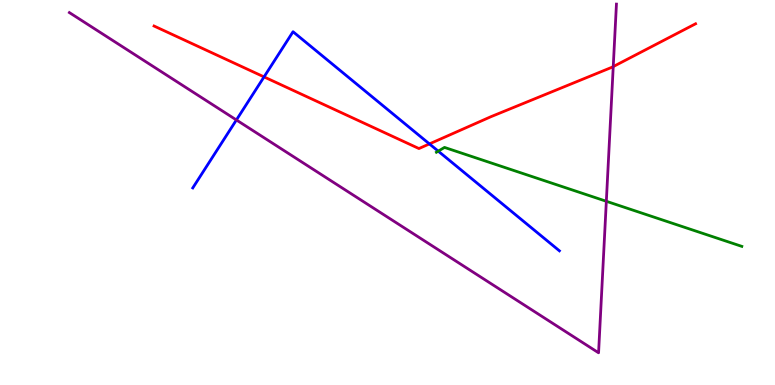[{'lines': ['blue', 'red'], 'intersections': [{'x': 3.41, 'y': 8.0}, {'x': 5.54, 'y': 6.26}]}, {'lines': ['green', 'red'], 'intersections': []}, {'lines': ['purple', 'red'], 'intersections': [{'x': 7.91, 'y': 8.27}]}, {'lines': ['blue', 'green'], 'intersections': [{'x': 5.65, 'y': 6.07}]}, {'lines': ['blue', 'purple'], 'intersections': [{'x': 3.05, 'y': 6.88}]}, {'lines': ['green', 'purple'], 'intersections': [{'x': 7.82, 'y': 4.77}]}]